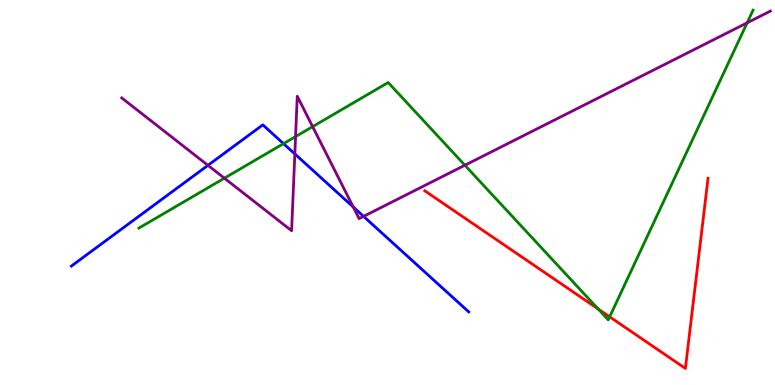[{'lines': ['blue', 'red'], 'intersections': []}, {'lines': ['green', 'red'], 'intersections': [{'x': 7.72, 'y': 1.97}, {'x': 7.87, 'y': 1.77}]}, {'lines': ['purple', 'red'], 'intersections': []}, {'lines': ['blue', 'green'], 'intersections': [{'x': 3.66, 'y': 6.27}]}, {'lines': ['blue', 'purple'], 'intersections': [{'x': 2.68, 'y': 5.71}, {'x': 3.8, 'y': 6.0}, {'x': 4.56, 'y': 4.62}, {'x': 4.69, 'y': 4.38}]}, {'lines': ['green', 'purple'], 'intersections': [{'x': 2.9, 'y': 5.37}, {'x': 3.81, 'y': 6.45}, {'x': 4.03, 'y': 6.71}, {'x': 6.0, 'y': 5.71}, {'x': 9.64, 'y': 9.41}]}]